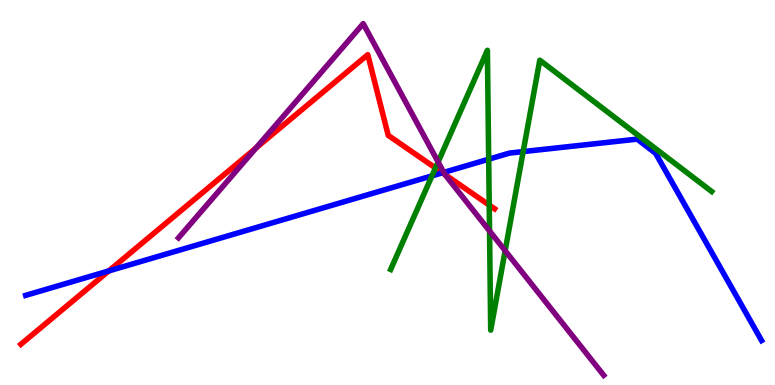[{'lines': ['blue', 'red'], 'intersections': [{'x': 1.4, 'y': 2.96}, {'x': 5.71, 'y': 5.51}]}, {'lines': ['green', 'red'], 'intersections': [{'x': 5.62, 'y': 5.64}, {'x': 6.31, 'y': 4.67}]}, {'lines': ['purple', 'red'], 'intersections': [{'x': 3.3, 'y': 6.15}, {'x': 5.74, 'y': 5.47}]}, {'lines': ['blue', 'green'], 'intersections': [{'x': 5.57, 'y': 5.43}, {'x': 6.31, 'y': 5.86}, {'x': 6.75, 'y': 6.06}]}, {'lines': ['blue', 'purple'], 'intersections': [{'x': 5.73, 'y': 5.52}]}, {'lines': ['green', 'purple'], 'intersections': [{'x': 5.65, 'y': 5.79}, {'x': 6.32, 'y': 4.0}, {'x': 6.52, 'y': 3.49}]}]